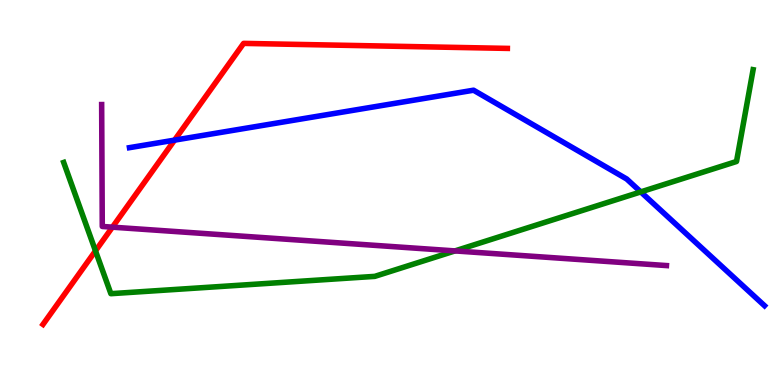[{'lines': ['blue', 'red'], 'intersections': [{'x': 2.25, 'y': 6.36}]}, {'lines': ['green', 'red'], 'intersections': [{'x': 1.23, 'y': 3.48}]}, {'lines': ['purple', 'red'], 'intersections': [{'x': 1.45, 'y': 4.1}]}, {'lines': ['blue', 'green'], 'intersections': [{'x': 8.27, 'y': 5.02}]}, {'lines': ['blue', 'purple'], 'intersections': []}, {'lines': ['green', 'purple'], 'intersections': [{'x': 5.87, 'y': 3.48}]}]